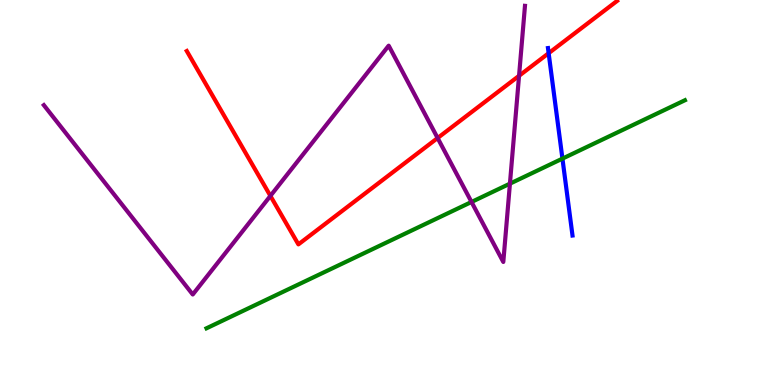[{'lines': ['blue', 'red'], 'intersections': [{'x': 7.08, 'y': 8.62}]}, {'lines': ['green', 'red'], 'intersections': []}, {'lines': ['purple', 'red'], 'intersections': [{'x': 3.49, 'y': 4.91}, {'x': 5.65, 'y': 6.42}, {'x': 6.7, 'y': 8.03}]}, {'lines': ['blue', 'green'], 'intersections': [{'x': 7.26, 'y': 5.88}]}, {'lines': ['blue', 'purple'], 'intersections': []}, {'lines': ['green', 'purple'], 'intersections': [{'x': 6.08, 'y': 4.75}, {'x': 6.58, 'y': 5.23}]}]